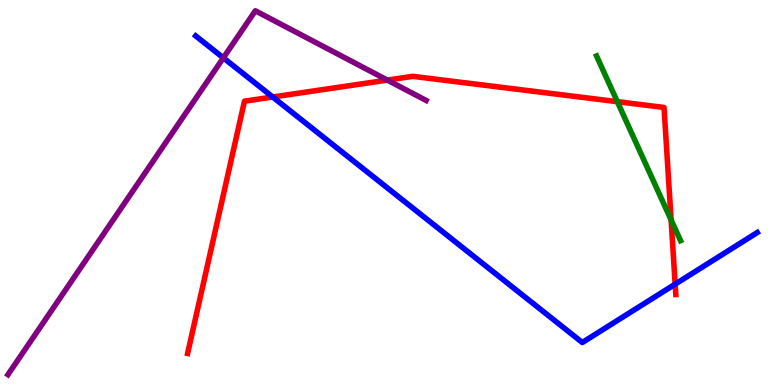[{'lines': ['blue', 'red'], 'intersections': [{'x': 3.52, 'y': 7.48}, {'x': 8.71, 'y': 2.62}]}, {'lines': ['green', 'red'], 'intersections': [{'x': 7.97, 'y': 7.36}, {'x': 8.66, 'y': 4.29}]}, {'lines': ['purple', 'red'], 'intersections': [{'x': 5.0, 'y': 7.92}]}, {'lines': ['blue', 'green'], 'intersections': []}, {'lines': ['blue', 'purple'], 'intersections': [{'x': 2.88, 'y': 8.5}]}, {'lines': ['green', 'purple'], 'intersections': []}]